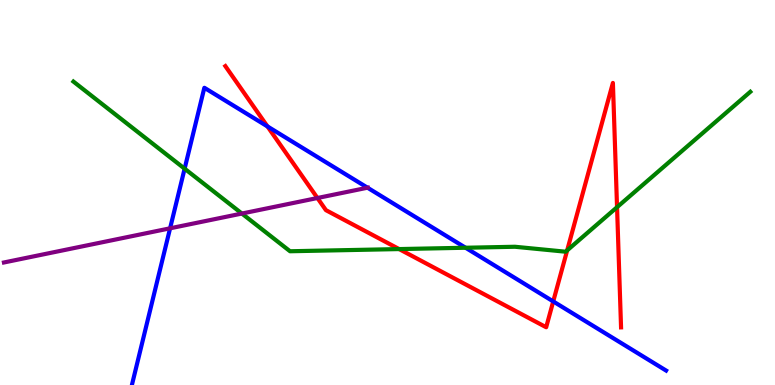[{'lines': ['blue', 'red'], 'intersections': [{'x': 3.45, 'y': 6.72}, {'x': 7.14, 'y': 2.17}]}, {'lines': ['green', 'red'], 'intersections': [{'x': 5.15, 'y': 3.53}, {'x': 7.32, 'y': 3.5}, {'x': 7.96, 'y': 4.62}]}, {'lines': ['purple', 'red'], 'intersections': [{'x': 4.1, 'y': 4.86}]}, {'lines': ['blue', 'green'], 'intersections': [{'x': 2.38, 'y': 5.62}, {'x': 6.01, 'y': 3.57}]}, {'lines': ['blue', 'purple'], 'intersections': [{'x': 2.19, 'y': 4.07}, {'x': 4.74, 'y': 5.12}]}, {'lines': ['green', 'purple'], 'intersections': [{'x': 3.12, 'y': 4.45}]}]